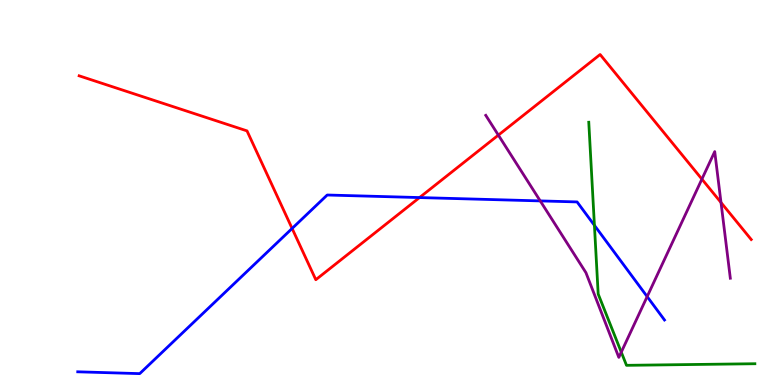[{'lines': ['blue', 'red'], 'intersections': [{'x': 3.77, 'y': 4.07}, {'x': 5.41, 'y': 4.87}]}, {'lines': ['green', 'red'], 'intersections': []}, {'lines': ['purple', 'red'], 'intersections': [{'x': 6.43, 'y': 6.49}, {'x': 9.06, 'y': 5.35}, {'x': 9.3, 'y': 4.74}]}, {'lines': ['blue', 'green'], 'intersections': [{'x': 7.67, 'y': 4.15}]}, {'lines': ['blue', 'purple'], 'intersections': [{'x': 6.97, 'y': 4.78}, {'x': 8.35, 'y': 2.3}]}, {'lines': ['green', 'purple'], 'intersections': [{'x': 8.02, 'y': 0.853}]}]